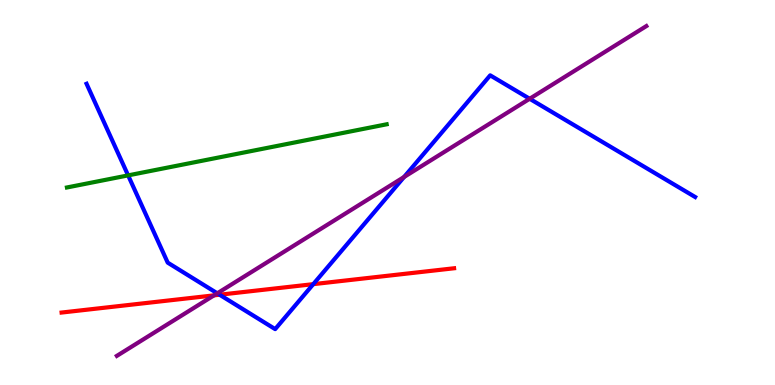[{'lines': ['blue', 'red'], 'intersections': [{'x': 2.83, 'y': 2.34}, {'x': 4.04, 'y': 2.62}]}, {'lines': ['green', 'red'], 'intersections': []}, {'lines': ['purple', 'red'], 'intersections': [{'x': 2.76, 'y': 2.33}]}, {'lines': ['blue', 'green'], 'intersections': [{'x': 1.65, 'y': 5.44}]}, {'lines': ['blue', 'purple'], 'intersections': [{'x': 2.8, 'y': 2.38}, {'x': 5.21, 'y': 5.4}, {'x': 6.83, 'y': 7.43}]}, {'lines': ['green', 'purple'], 'intersections': []}]